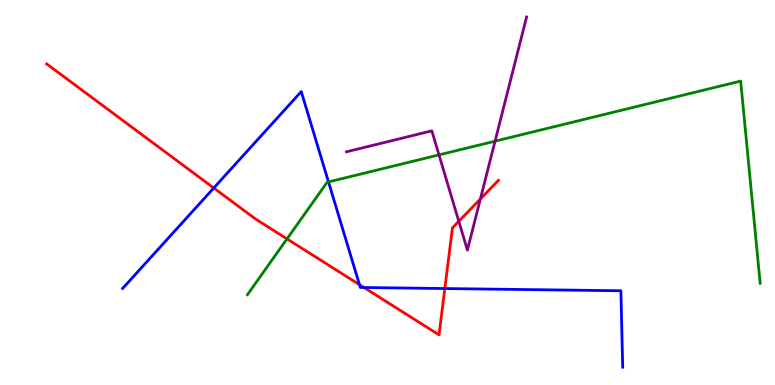[{'lines': ['blue', 'red'], 'intersections': [{'x': 2.76, 'y': 5.12}, {'x': 4.64, 'y': 2.61}, {'x': 4.7, 'y': 2.53}, {'x': 5.74, 'y': 2.51}]}, {'lines': ['green', 'red'], 'intersections': [{'x': 3.7, 'y': 3.79}]}, {'lines': ['purple', 'red'], 'intersections': [{'x': 5.92, 'y': 4.25}, {'x': 6.2, 'y': 4.83}]}, {'lines': ['blue', 'green'], 'intersections': [{'x': 4.24, 'y': 5.27}]}, {'lines': ['blue', 'purple'], 'intersections': []}, {'lines': ['green', 'purple'], 'intersections': [{'x': 5.66, 'y': 5.98}, {'x': 6.39, 'y': 6.33}]}]